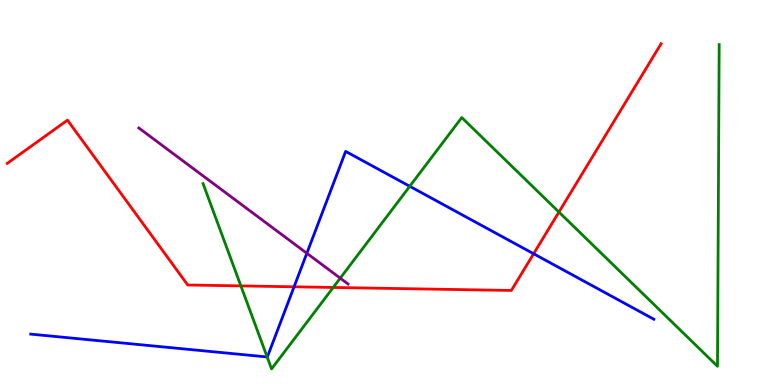[{'lines': ['blue', 'red'], 'intersections': [{'x': 3.79, 'y': 2.55}, {'x': 6.89, 'y': 3.41}]}, {'lines': ['green', 'red'], 'intersections': [{'x': 3.11, 'y': 2.57}, {'x': 4.3, 'y': 2.53}, {'x': 7.21, 'y': 4.49}]}, {'lines': ['purple', 'red'], 'intersections': []}, {'lines': ['blue', 'green'], 'intersections': [{'x': 3.45, 'y': 0.728}, {'x': 5.29, 'y': 5.16}]}, {'lines': ['blue', 'purple'], 'intersections': [{'x': 3.96, 'y': 3.42}]}, {'lines': ['green', 'purple'], 'intersections': [{'x': 4.39, 'y': 2.77}]}]